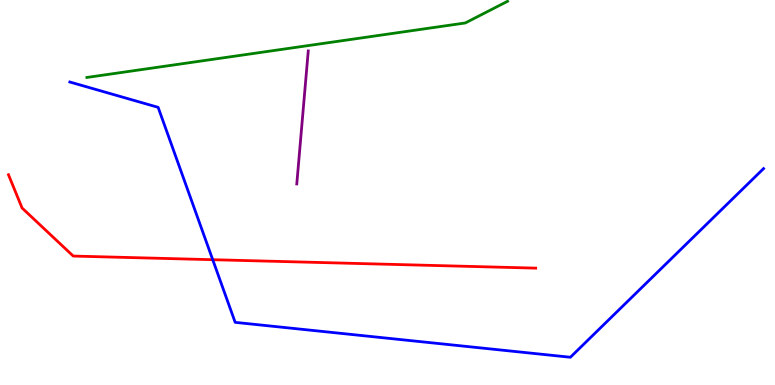[{'lines': ['blue', 'red'], 'intersections': [{'x': 2.74, 'y': 3.25}]}, {'lines': ['green', 'red'], 'intersections': []}, {'lines': ['purple', 'red'], 'intersections': []}, {'lines': ['blue', 'green'], 'intersections': []}, {'lines': ['blue', 'purple'], 'intersections': []}, {'lines': ['green', 'purple'], 'intersections': []}]